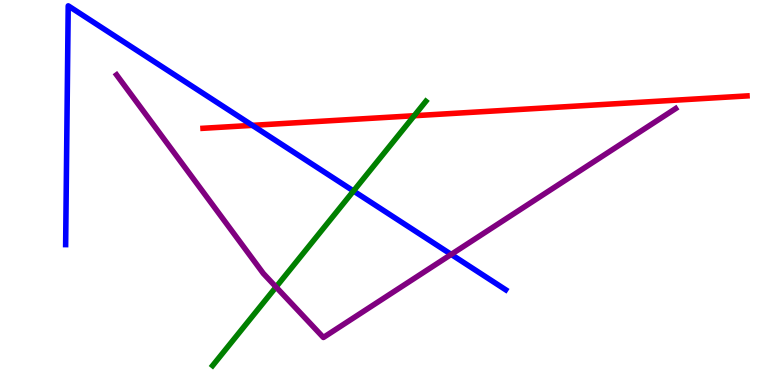[{'lines': ['blue', 'red'], 'intersections': [{'x': 3.26, 'y': 6.74}]}, {'lines': ['green', 'red'], 'intersections': [{'x': 5.34, 'y': 6.99}]}, {'lines': ['purple', 'red'], 'intersections': []}, {'lines': ['blue', 'green'], 'intersections': [{'x': 4.56, 'y': 5.04}]}, {'lines': ['blue', 'purple'], 'intersections': [{'x': 5.82, 'y': 3.39}]}, {'lines': ['green', 'purple'], 'intersections': [{'x': 3.56, 'y': 2.55}]}]